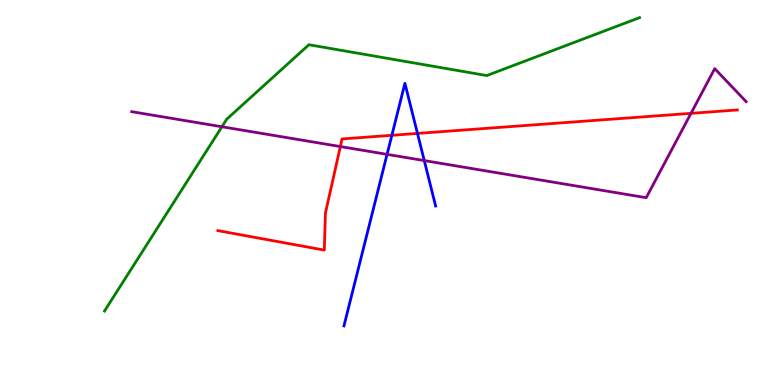[{'lines': ['blue', 'red'], 'intersections': [{'x': 5.06, 'y': 6.49}, {'x': 5.39, 'y': 6.53}]}, {'lines': ['green', 'red'], 'intersections': []}, {'lines': ['purple', 'red'], 'intersections': [{'x': 4.39, 'y': 6.19}, {'x': 8.92, 'y': 7.06}]}, {'lines': ['blue', 'green'], 'intersections': []}, {'lines': ['blue', 'purple'], 'intersections': [{'x': 4.99, 'y': 5.99}, {'x': 5.47, 'y': 5.83}]}, {'lines': ['green', 'purple'], 'intersections': [{'x': 2.86, 'y': 6.71}]}]